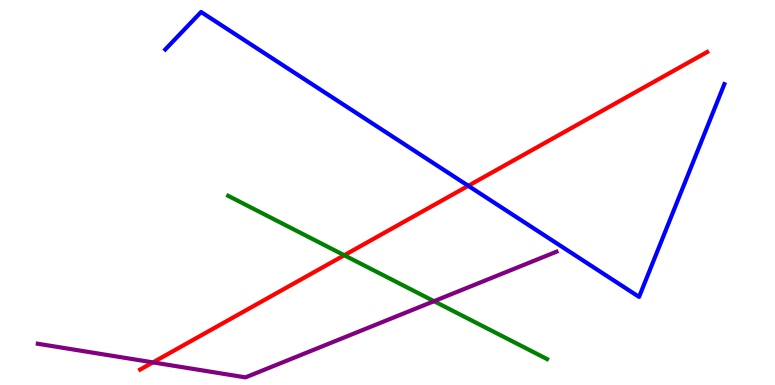[{'lines': ['blue', 'red'], 'intersections': [{'x': 6.04, 'y': 5.17}]}, {'lines': ['green', 'red'], 'intersections': [{'x': 4.44, 'y': 3.37}]}, {'lines': ['purple', 'red'], 'intersections': [{'x': 1.97, 'y': 0.587}]}, {'lines': ['blue', 'green'], 'intersections': []}, {'lines': ['blue', 'purple'], 'intersections': []}, {'lines': ['green', 'purple'], 'intersections': [{'x': 5.6, 'y': 2.18}]}]